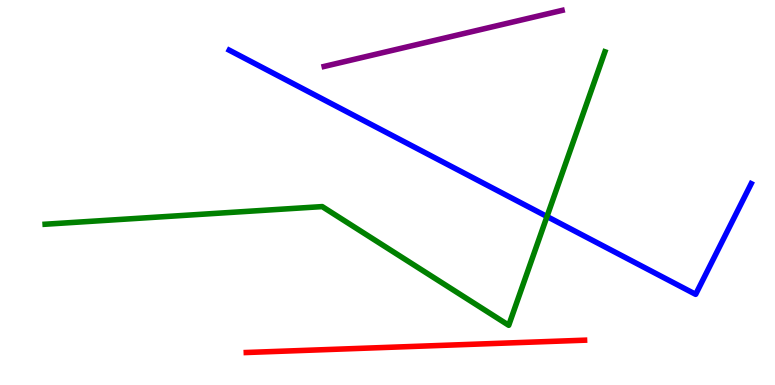[{'lines': ['blue', 'red'], 'intersections': []}, {'lines': ['green', 'red'], 'intersections': []}, {'lines': ['purple', 'red'], 'intersections': []}, {'lines': ['blue', 'green'], 'intersections': [{'x': 7.06, 'y': 4.38}]}, {'lines': ['blue', 'purple'], 'intersections': []}, {'lines': ['green', 'purple'], 'intersections': []}]